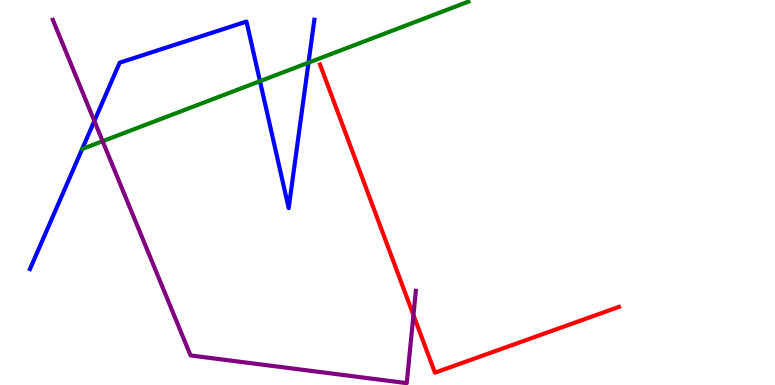[{'lines': ['blue', 'red'], 'intersections': []}, {'lines': ['green', 'red'], 'intersections': []}, {'lines': ['purple', 'red'], 'intersections': [{'x': 5.33, 'y': 1.82}]}, {'lines': ['blue', 'green'], 'intersections': [{'x': 3.35, 'y': 7.89}, {'x': 3.98, 'y': 8.37}]}, {'lines': ['blue', 'purple'], 'intersections': [{'x': 1.22, 'y': 6.86}]}, {'lines': ['green', 'purple'], 'intersections': [{'x': 1.32, 'y': 6.33}]}]